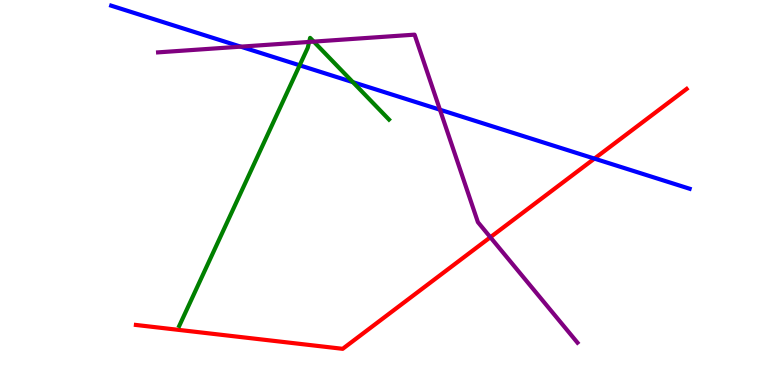[{'lines': ['blue', 'red'], 'intersections': [{'x': 7.67, 'y': 5.88}]}, {'lines': ['green', 'red'], 'intersections': []}, {'lines': ['purple', 'red'], 'intersections': [{'x': 6.33, 'y': 3.84}]}, {'lines': ['blue', 'green'], 'intersections': [{'x': 3.87, 'y': 8.3}, {'x': 4.55, 'y': 7.87}]}, {'lines': ['blue', 'purple'], 'intersections': [{'x': 3.11, 'y': 8.79}, {'x': 5.68, 'y': 7.15}]}, {'lines': ['green', 'purple'], 'intersections': [{'x': 3.99, 'y': 8.91}, {'x': 4.05, 'y': 8.92}]}]